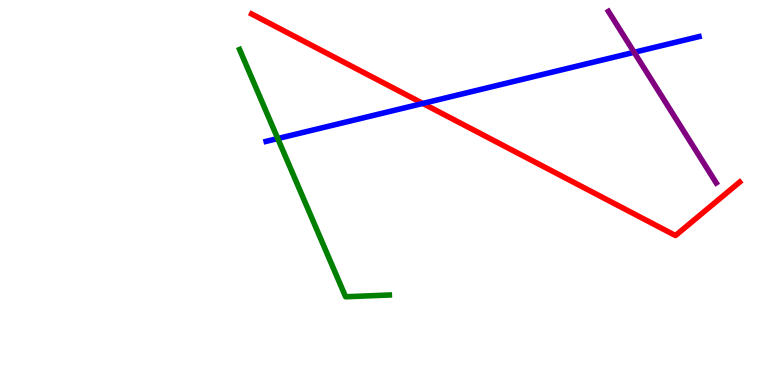[{'lines': ['blue', 'red'], 'intersections': [{'x': 5.46, 'y': 7.31}]}, {'lines': ['green', 'red'], 'intersections': []}, {'lines': ['purple', 'red'], 'intersections': []}, {'lines': ['blue', 'green'], 'intersections': [{'x': 3.58, 'y': 6.4}]}, {'lines': ['blue', 'purple'], 'intersections': [{'x': 8.18, 'y': 8.64}]}, {'lines': ['green', 'purple'], 'intersections': []}]